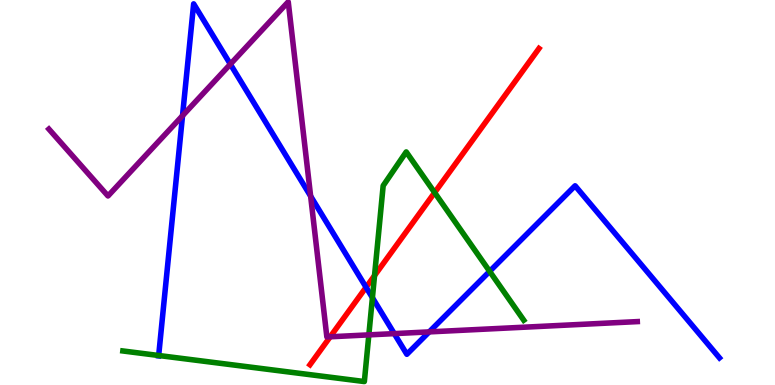[{'lines': ['blue', 'red'], 'intersections': [{'x': 4.72, 'y': 2.54}]}, {'lines': ['green', 'red'], 'intersections': [{'x': 4.83, 'y': 2.84}, {'x': 5.61, 'y': 5.0}]}, {'lines': ['purple', 'red'], 'intersections': [{'x': 4.26, 'y': 1.25}]}, {'lines': ['blue', 'green'], 'intersections': [{'x': 2.05, 'y': 0.766}, {'x': 4.81, 'y': 2.27}, {'x': 6.32, 'y': 2.95}]}, {'lines': ['blue', 'purple'], 'intersections': [{'x': 2.36, 'y': 6.99}, {'x': 2.97, 'y': 8.33}, {'x': 4.01, 'y': 4.91}, {'x': 5.09, 'y': 1.33}, {'x': 5.54, 'y': 1.38}]}, {'lines': ['green', 'purple'], 'intersections': [{'x': 4.76, 'y': 1.3}]}]